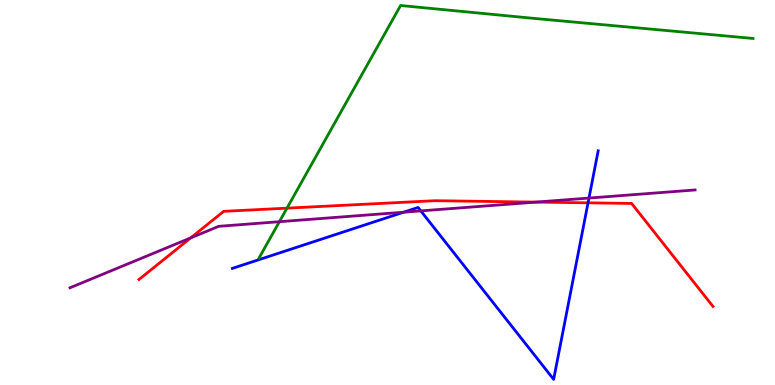[{'lines': ['blue', 'red'], 'intersections': [{'x': 7.59, 'y': 4.73}]}, {'lines': ['green', 'red'], 'intersections': [{'x': 3.7, 'y': 4.59}]}, {'lines': ['purple', 'red'], 'intersections': [{'x': 2.46, 'y': 3.82}, {'x': 6.92, 'y': 4.75}]}, {'lines': ['blue', 'green'], 'intersections': []}, {'lines': ['blue', 'purple'], 'intersections': [{'x': 5.21, 'y': 4.49}, {'x': 5.43, 'y': 4.52}, {'x': 7.6, 'y': 4.86}]}, {'lines': ['green', 'purple'], 'intersections': [{'x': 3.61, 'y': 4.24}]}]